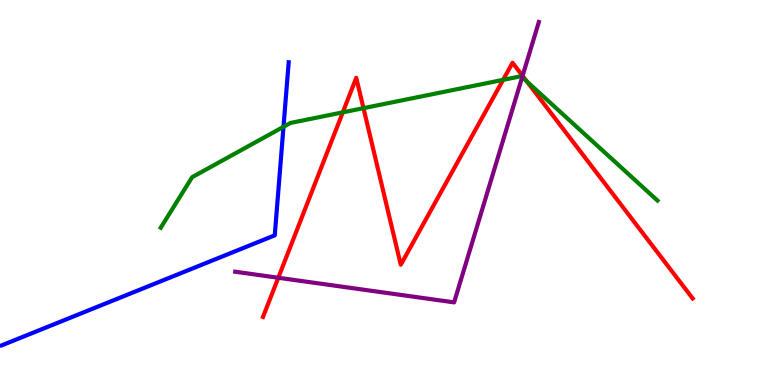[{'lines': ['blue', 'red'], 'intersections': []}, {'lines': ['green', 'red'], 'intersections': [{'x': 4.42, 'y': 7.08}, {'x': 4.69, 'y': 7.19}, {'x': 6.49, 'y': 7.93}, {'x': 6.8, 'y': 7.89}]}, {'lines': ['purple', 'red'], 'intersections': [{'x': 3.59, 'y': 2.79}, {'x': 6.74, 'y': 8.03}]}, {'lines': ['blue', 'green'], 'intersections': [{'x': 3.66, 'y': 6.71}]}, {'lines': ['blue', 'purple'], 'intersections': []}, {'lines': ['green', 'purple'], 'intersections': [{'x': 6.74, 'y': 8.0}]}]